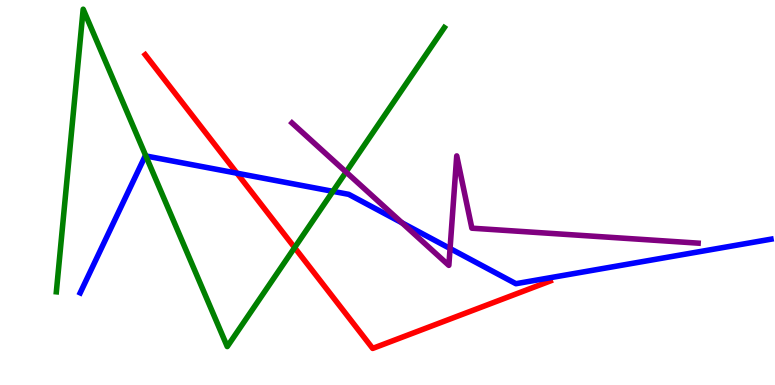[{'lines': ['blue', 'red'], 'intersections': [{'x': 3.06, 'y': 5.5}]}, {'lines': ['green', 'red'], 'intersections': [{'x': 3.8, 'y': 3.57}]}, {'lines': ['purple', 'red'], 'intersections': []}, {'lines': ['blue', 'green'], 'intersections': [{'x': 1.88, 'y': 5.95}, {'x': 4.3, 'y': 5.03}]}, {'lines': ['blue', 'purple'], 'intersections': [{'x': 5.19, 'y': 4.21}, {'x': 5.81, 'y': 3.55}]}, {'lines': ['green', 'purple'], 'intersections': [{'x': 4.47, 'y': 5.53}]}]